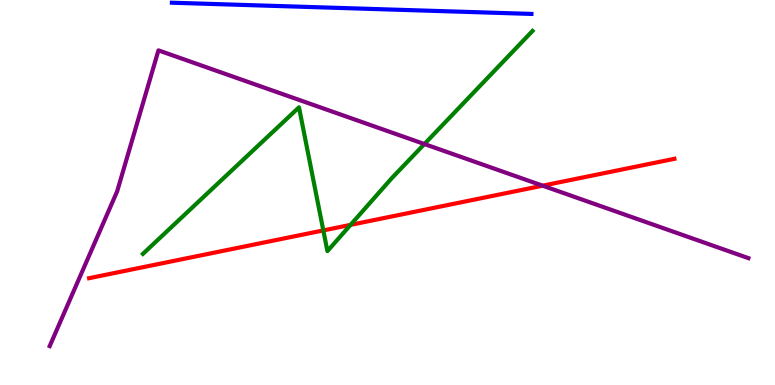[{'lines': ['blue', 'red'], 'intersections': []}, {'lines': ['green', 'red'], 'intersections': [{'x': 4.17, 'y': 4.02}, {'x': 4.52, 'y': 4.16}]}, {'lines': ['purple', 'red'], 'intersections': [{'x': 7.0, 'y': 5.18}]}, {'lines': ['blue', 'green'], 'intersections': []}, {'lines': ['blue', 'purple'], 'intersections': []}, {'lines': ['green', 'purple'], 'intersections': [{'x': 5.48, 'y': 6.26}]}]